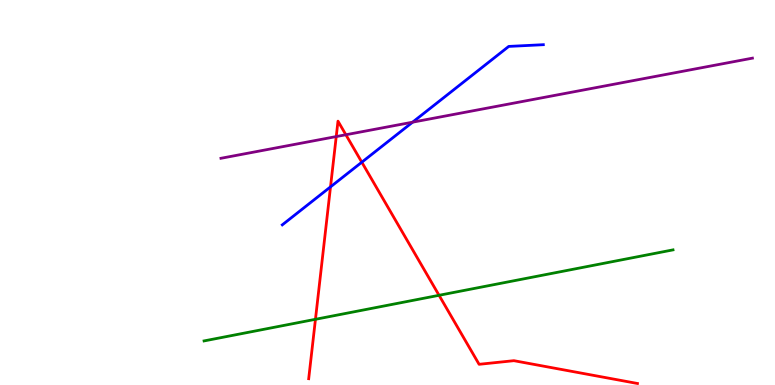[{'lines': ['blue', 'red'], 'intersections': [{'x': 4.26, 'y': 5.15}, {'x': 4.67, 'y': 5.79}]}, {'lines': ['green', 'red'], 'intersections': [{'x': 4.07, 'y': 1.71}, {'x': 5.67, 'y': 2.33}]}, {'lines': ['purple', 'red'], 'intersections': [{'x': 4.34, 'y': 6.45}, {'x': 4.46, 'y': 6.5}]}, {'lines': ['blue', 'green'], 'intersections': []}, {'lines': ['blue', 'purple'], 'intersections': [{'x': 5.32, 'y': 6.83}]}, {'lines': ['green', 'purple'], 'intersections': []}]